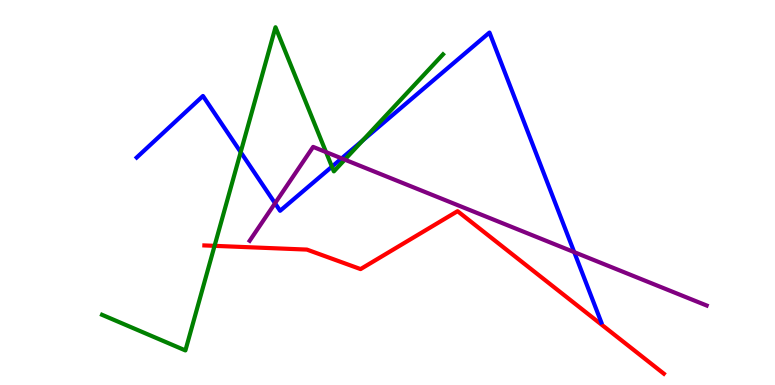[{'lines': ['blue', 'red'], 'intersections': []}, {'lines': ['green', 'red'], 'intersections': [{'x': 2.77, 'y': 3.61}]}, {'lines': ['purple', 'red'], 'intersections': []}, {'lines': ['blue', 'green'], 'intersections': [{'x': 3.11, 'y': 6.05}, {'x': 4.28, 'y': 5.67}, {'x': 4.68, 'y': 6.35}]}, {'lines': ['blue', 'purple'], 'intersections': [{'x': 3.55, 'y': 4.72}, {'x': 4.41, 'y': 5.89}, {'x': 7.41, 'y': 3.45}]}, {'lines': ['green', 'purple'], 'intersections': [{'x': 4.21, 'y': 6.05}, {'x': 4.45, 'y': 5.85}]}]